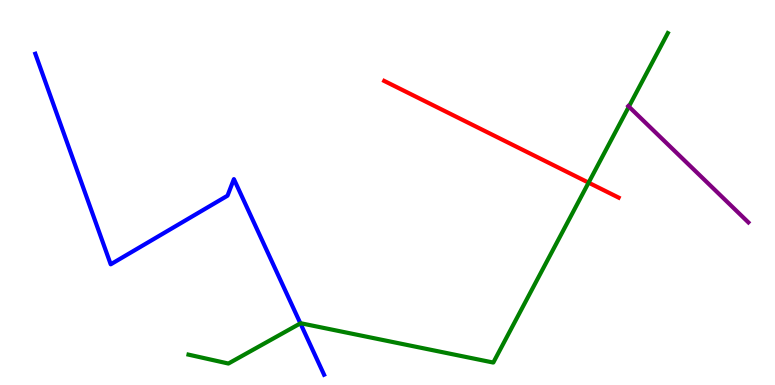[{'lines': ['blue', 'red'], 'intersections': []}, {'lines': ['green', 'red'], 'intersections': [{'x': 7.59, 'y': 5.26}]}, {'lines': ['purple', 'red'], 'intersections': []}, {'lines': ['blue', 'green'], 'intersections': [{'x': 3.88, 'y': 1.6}]}, {'lines': ['blue', 'purple'], 'intersections': []}, {'lines': ['green', 'purple'], 'intersections': [{'x': 8.11, 'y': 7.23}]}]